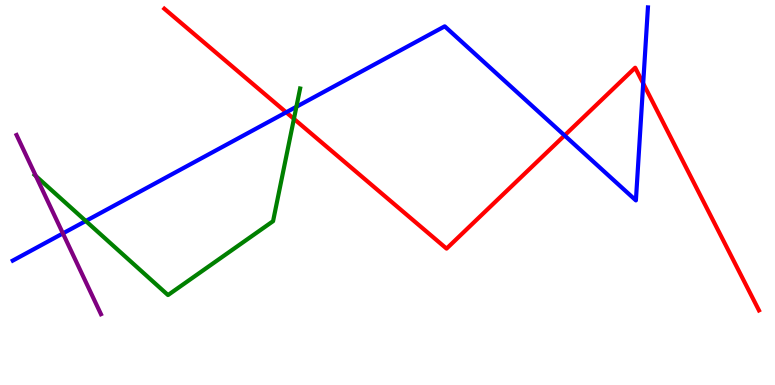[{'lines': ['blue', 'red'], 'intersections': [{'x': 3.69, 'y': 7.08}, {'x': 7.28, 'y': 6.48}, {'x': 8.3, 'y': 7.83}]}, {'lines': ['green', 'red'], 'intersections': [{'x': 3.79, 'y': 6.91}]}, {'lines': ['purple', 'red'], 'intersections': []}, {'lines': ['blue', 'green'], 'intersections': [{'x': 1.11, 'y': 4.26}, {'x': 3.82, 'y': 7.23}]}, {'lines': ['blue', 'purple'], 'intersections': [{'x': 0.812, 'y': 3.94}]}, {'lines': ['green', 'purple'], 'intersections': [{'x': 0.463, 'y': 5.43}]}]